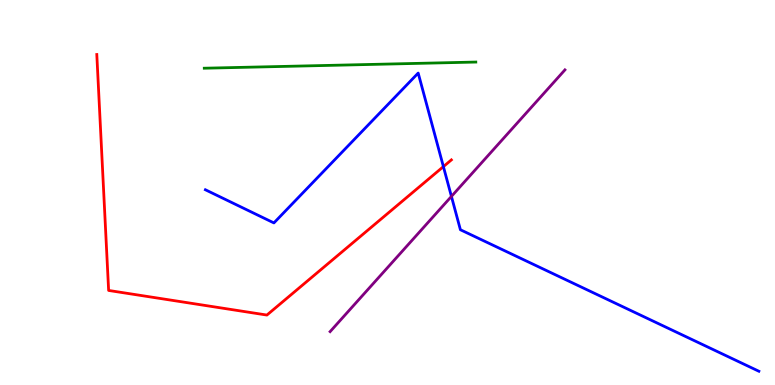[{'lines': ['blue', 'red'], 'intersections': [{'x': 5.72, 'y': 5.67}]}, {'lines': ['green', 'red'], 'intersections': []}, {'lines': ['purple', 'red'], 'intersections': []}, {'lines': ['blue', 'green'], 'intersections': []}, {'lines': ['blue', 'purple'], 'intersections': [{'x': 5.82, 'y': 4.9}]}, {'lines': ['green', 'purple'], 'intersections': []}]